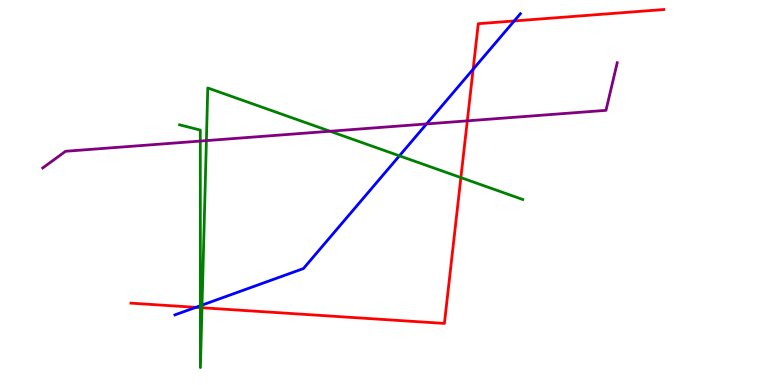[{'lines': ['blue', 'red'], 'intersections': [{'x': 2.53, 'y': 2.02}, {'x': 6.1, 'y': 8.2}, {'x': 6.64, 'y': 9.46}]}, {'lines': ['green', 'red'], 'intersections': [{'x': 2.59, 'y': 2.01}, {'x': 2.61, 'y': 2.01}, {'x': 5.95, 'y': 5.39}]}, {'lines': ['purple', 'red'], 'intersections': [{'x': 6.03, 'y': 6.86}]}, {'lines': ['blue', 'green'], 'intersections': [{'x': 2.59, 'y': 2.06}, {'x': 2.61, 'y': 2.08}, {'x': 5.15, 'y': 5.95}]}, {'lines': ['blue', 'purple'], 'intersections': [{'x': 5.5, 'y': 6.78}]}, {'lines': ['green', 'purple'], 'intersections': [{'x': 2.58, 'y': 6.34}, {'x': 2.66, 'y': 6.35}, {'x': 4.26, 'y': 6.59}]}]